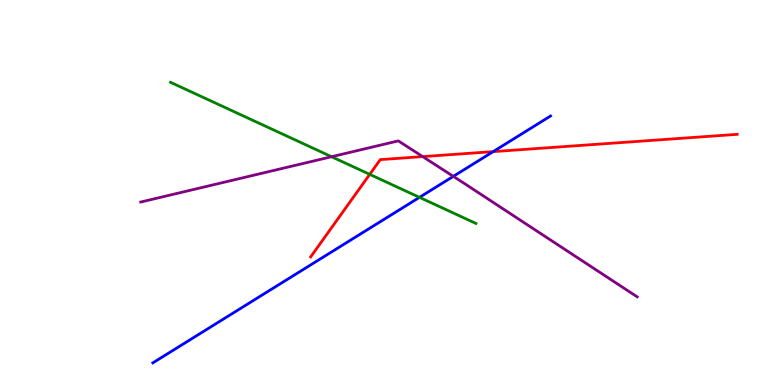[{'lines': ['blue', 'red'], 'intersections': [{'x': 6.36, 'y': 6.06}]}, {'lines': ['green', 'red'], 'intersections': [{'x': 4.77, 'y': 5.47}]}, {'lines': ['purple', 'red'], 'intersections': [{'x': 5.45, 'y': 5.93}]}, {'lines': ['blue', 'green'], 'intersections': [{'x': 5.41, 'y': 4.87}]}, {'lines': ['blue', 'purple'], 'intersections': [{'x': 5.85, 'y': 5.42}]}, {'lines': ['green', 'purple'], 'intersections': [{'x': 4.28, 'y': 5.93}]}]